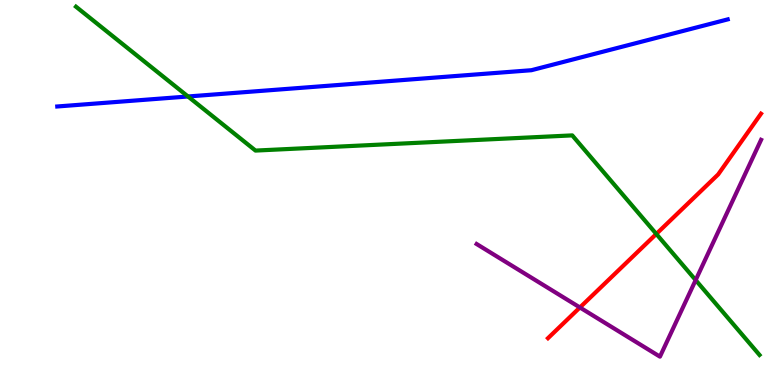[{'lines': ['blue', 'red'], 'intersections': []}, {'lines': ['green', 'red'], 'intersections': [{'x': 8.47, 'y': 3.92}]}, {'lines': ['purple', 'red'], 'intersections': [{'x': 7.48, 'y': 2.01}]}, {'lines': ['blue', 'green'], 'intersections': [{'x': 2.43, 'y': 7.49}]}, {'lines': ['blue', 'purple'], 'intersections': []}, {'lines': ['green', 'purple'], 'intersections': [{'x': 8.98, 'y': 2.72}]}]